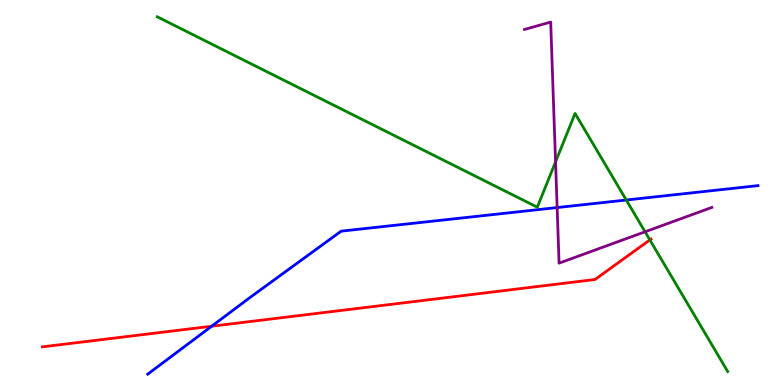[{'lines': ['blue', 'red'], 'intersections': [{'x': 2.73, 'y': 1.53}]}, {'lines': ['green', 'red'], 'intersections': [{'x': 8.39, 'y': 3.77}]}, {'lines': ['purple', 'red'], 'intersections': []}, {'lines': ['blue', 'green'], 'intersections': [{'x': 8.08, 'y': 4.8}]}, {'lines': ['blue', 'purple'], 'intersections': [{'x': 7.19, 'y': 4.61}]}, {'lines': ['green', 'purple'], 'intersections': [{'x': 7.17, 'y': 5.8}, {'x': 8.32, 'y': 3.98}]}]